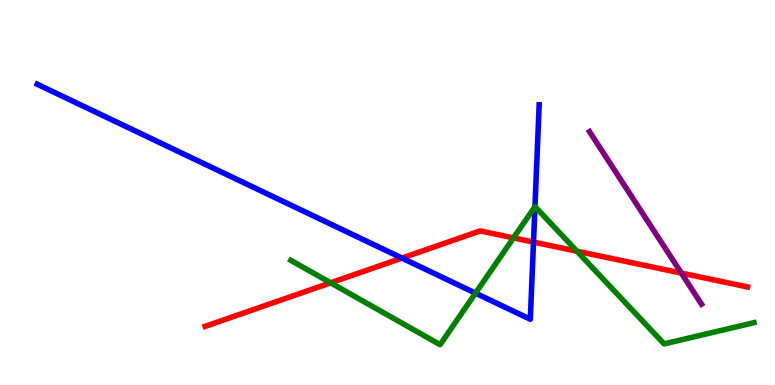[{'lines': ['blue', 'red'], 'intersections': [{'x': 5.19, 'y': 3.3}, {'x': 6.88, 'y': 3.71}]}, {'lines': ['green', 'red'], 'intersections': [{'x': 4.27, 'y': 2.65}, {'x': 6.63, 'y': 3.82}, {'x': 7.44, 'y': 3.48}]}, {'lines': ['purple', 'red'], 'intersections': [{'x': 8.79, 'y': 2.91}]}, {'lines': ['blue', 'green'], 'intersections': [{'x': 6.14, 'y': 2.39}, {'x': 6.9, 'y': 4.63}]}, {'lines': ['blue', 'purple'], 'intersections': []}, {'lines': ['green', 'purple'], 'intersections': []}]